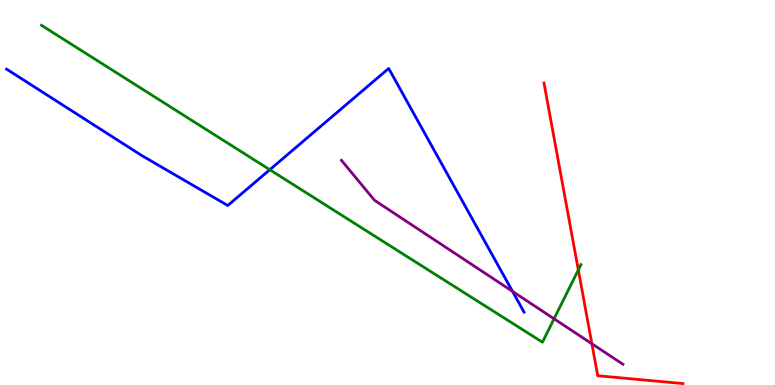[{'lines': ['blue', 'red'], 'intersections': []}, {'lines': ['green', 'red'], 'intersections': [{'x': 7.46, 'y': 2.99}]}, {'lines': ['purple', 'red'], 'intersections': [{'x': 7.64, 'y': 1.07}]}, {'lines': ['blue', 'green'], 'intersections': [{'x': 3.48, 'y': 5.59}]}, {'lines': ['blue', 'purple'], 'intersections': [{'x': 6.61, 'y': 2.43}]}, {'lines': ['green', 'purple'], 'intersections': [{'x': 7.15, 'y': 1.72}]}]